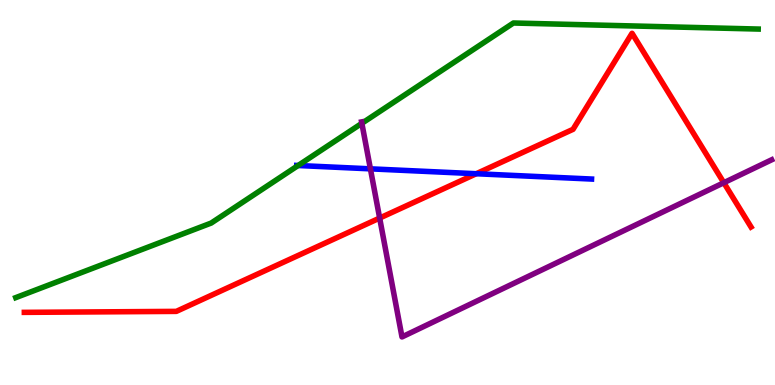[{'lines': ['blue', 'red'], 'intersections': [{'x': 6.15, 'y': 5.49}]}, {'lines': ['green', 'red'], 'intersections': []}, {'lines': ['purple', 'red'], 'intersections': [{'x': 4.9, 'y': 4.34}, {'x': 9.34, 'y': 5.25}]}, {'lines': ['blue', 'green'], 'intersections': [{'x': 3.85, 'y': 5.7}]}, {'lines': ['blue', 'purple'], 'intersections': [{'x': 4.78, 'y': 5.61}]}, {'lines': ['green', 'purple'], 'intersections': [{'x': 4.67, 'y': 6.8}]}]